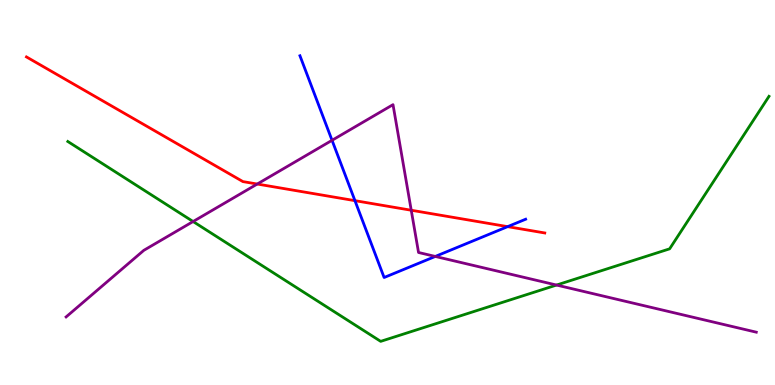[{'lines': ['blue', 'red'], 'intersections': [{'x': 4.58, 'y': 4.79}, {'x': 6.55, 'y': 4.11}]}, {'lines': ['green', 'red'], 'intersections': []}, {'lines': ['purple', 'red'], 'intersections': [{'x': 3.32, 'y': 5.22}, {'x': 5.31, 'y': 4.54}]}, {'lines': ['blue', 'green'], 'intersections': []}, {'lines': ['blue', 'purple'], 'intersections': [{'x': 4.28, 'y': 6.36}, {'x': 5.62, 'y': 3.34}]}, {'lines': ['green', 'purple'], 'intersections': [{'x': 2.49, 'y': 4.25}, {'x': 7.18, 'y': 2.6}]}]